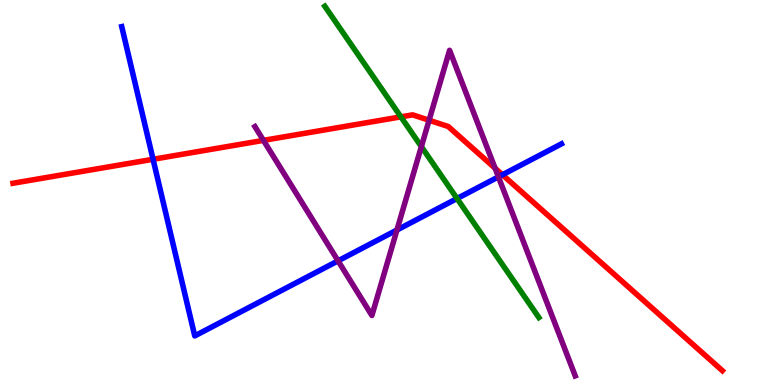[{'lines': ['blue', 'red'], 'intersections': [{'x': 1.97, 'y': 5.86}, {'x': 6.48, 'y': 5.46}]}, {'lines': ['green', 'red'], 'intersections': [{'x': 5.17, 'y': 6.96}]}, {'lines': ['purple', 'red'], 'intersections': [{'x': 3.4, 'y': 6.35}, {'x': 5.54, 'y': 6.88}, {'x': 6.39, 'y': 5.63}]}, {'lines': ['blue', 'green'], 'intersections': [{'x': 5.9, 'y': 4.84}]}, {'lines': ['blue', 'purple'], 'intersections': [{'x': 4.36, 'y': 3.22}, {'x': 5.12, 'y': 4.03}, {'x': 6.43, 'y': 5.41}]}, {'lines': ['green', 'purple'], 'intersections': [{'x': 5.44, 'y': 6.19}]}]